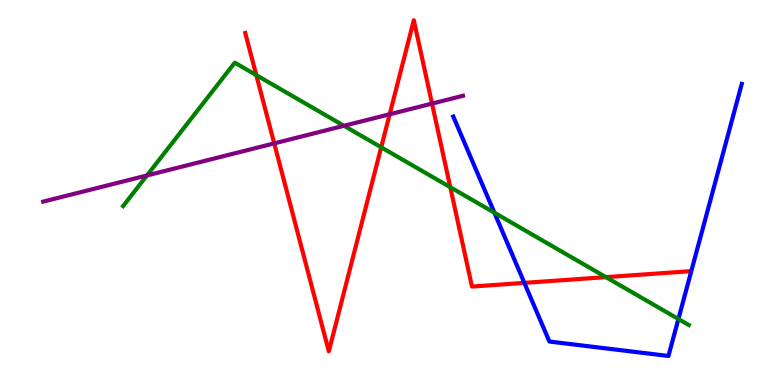[{'lines': ['blue', 'red'], 'intersections': [{'x': 6.77, 'y': 2.65}]}, {'lines': ['green', 'red'], 'intersections': [{'x': 3.31, 'y': 8.05}, {'x': 4.92, 'y': 6.17}, {'x': 5.81, 'y': 5.14}, {'x': 7.82, 'y': 2.8}]}, {'lines': ['purple', 'red'], 'intersections': [{'x': 3.54, 'y': 6.28}, {'x': 5.03, 'y': 7.03}, {'x': 5.57, 'y': 7.31}]}, {'lines': ['blue', 'green'], 'intersections': [{'x': 6.38, 'y': 4.48}, {'x': 8.75, 'y': 1.71}]}, {'lines': ['blue', 'purple'], 'intersections': []}, {'lines': ['green', 'purple'], 'intersections': [{'x': 1.9, 'y': 5.44}, {'x': 4.44, 'y': 6.73}]}]